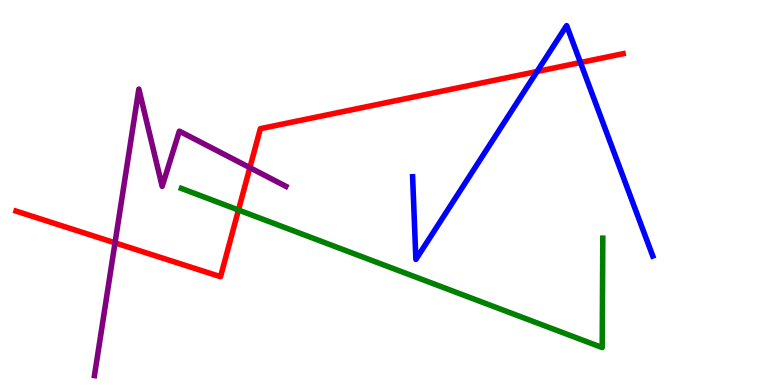[{'lines': ['blue', 'red'], 'intersections': [{'x': 6.93, 'y': 8.14}, {'x': 7.49, 'y': 8.38}]}, {'lines': ['green', 'red'], 'intersections': [{'x': 3.08, 'y': 4.55}]}, {'lines': ['purple', 'red'], 'intersections': [{'x': 1.48, 'y': 3.69}, {'x': 3.22, 'y': 5.65}]}, {'lines': ['blue', 'green'], 'intersections': []}, {'lines': ['blue', 'purple'], 'intersections': []}, {'lines': ['green', 'purple'], 'intersections': []}]